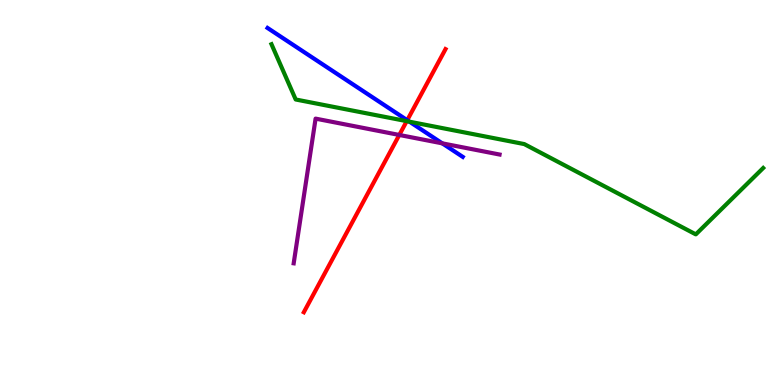[{'lines': ['blue', 'red'], 'intersections': [{'x': 5.25, 'y': 6.88}]}, {'lines': ['green', 'red'], 'intersections': [{'x': 5.25, 'y': 6.85}]}, {'lines': ['purple', 'red'], 'intersections': [{'x': 5.15, 'y': 6.49}]}, {'lines': ['blue', 'green'], 'intersections': [{'x': 5.28, 'y': 6.84}]}, {'lines': ['blue', 'purple'], 'intersections': [{'x': 5.71, 'y': 6.28}]}, {'lines': ['green', 'purple'], 'intersections': []}]